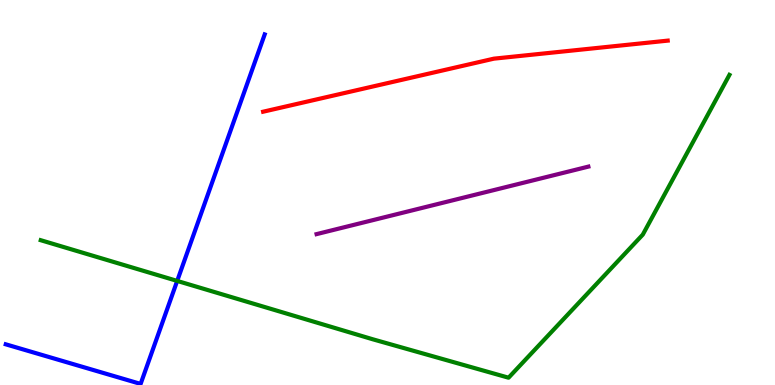[{'lines': ['blue', 'red'], 'intersections': []}, {'lines': ['green', 'red'], 'intersections': []}, {'lines': ['purple', 'red'], 'intersections': []}, {'lines': ['blue', 'green'], 'intersections': [{'x': 2.29, 'y': 2.7}]}, {'lines': ['blue', 'purple'], 'intersections': []}, {'lines': ['green', 'purple'], 'intersections': []}]